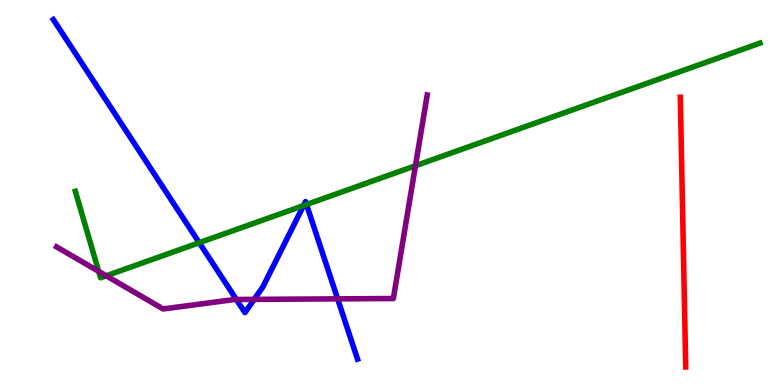[{'lines': ['blue', 'red'], 'intersections': []}, {'lines': ['green', 'red'], 'intersections': []}, {'lines': ['purple', 'red'], 'intersections': []}, {'lines': ['blue', 'green'], 'intersections': [{'x': 2.57, 'y': 3.7}, {'x': 3.92, 'y': 4.66}, {'x': 3.96, 'y': 4.69}]}, {'lines': ['blue', 'purple'], 'intersections': [{'x': 3.05, 'y': 2.22}, {'x': 3.28, 'y': 2.22}, {'x': 4.36, 'y': 2.24}]}, {'lines': ['green', 'purple'], 'intersections': [{'x': 1.27, 'y': 2.95}, {'x': 1.37, 'y': 2.84}, {'x': 5.36, 'y': 5.69}]}]